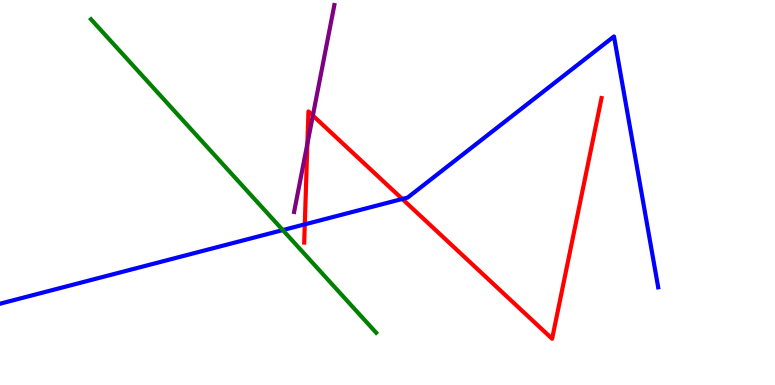[{'lines': ['blue', 'red'], 'intersections': [{'x': 3.93, 'y': 4.17}, {'x': 5.19, 'y': 4.83}]}, {'lines': ['green', 'red'], 'intersections': []}, {'lines': ['purple', 'red'], 'intersections': [{'x': 3.97, 'y': 6.27}, {'x': 4.04, 'y': 7.0}]}, {'lines': ['blue', 'green'], 'intersections': [{'x': 3.65, 'y': 4.02}]}, {'lines': ['blue', 'purple'], 'intersections': []}, {'lines': ['green', 'purple'], 'intersections': []}]